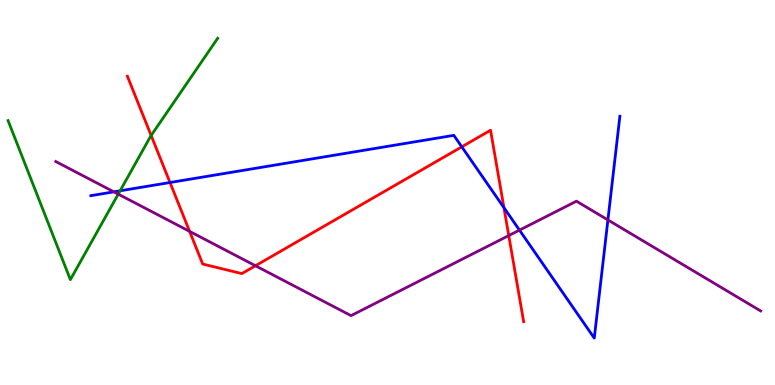[{'lines': ['blue', 'red'], 'intersections': [{'x': 2.19, 'y': 5.26}, {'x': 5.96, 'y': 6.19}, {'x': 6.5, 'y': 4.61}]}, {'lines': ['green', 'red'], 'intersections': [{'x': 1.95, 'y': 6.48}]}, {'lines': ['purple', 'red'], 'intersections': [{'x': 2.45, 'y': 3.99}, {'x': 3.3, 'y': 3.1}, {'x': 6.56, 'y': 3.88}]}, {'lines': ['blue', 'green'], 'intersections': [{'x': 1.55, 'y': 5.04}]}, {'lines': ['blue', 'purple'], 'intersections': [{'x': 1.47, 'y': 5.02}, {'x': 6.7, 'y': 4.02}, {'x': 7.84, 'y': 4.29}]}, {'lines': ['green', 'purple'], 'intersections': [{'x': 1.53, 'y': 4.96}]}]